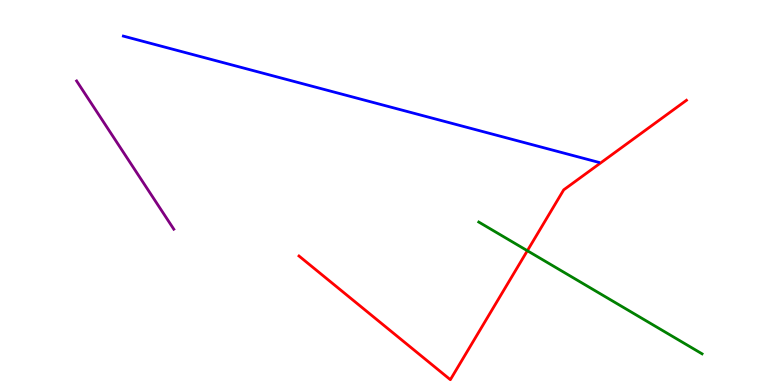[{'lines': ['blue', 'red'], 'intersections': []}, {'lines': ['green', 'red'], 'intersections': [{'x': 6.8, 'y': 3.49}]}, {'lines': ['purple', 'red'], 'intersections': []}, {'lines': ['blue', 'green'], 'intersections': []}, {'lines': ['blue', 'purple'], 'intersections': []}, {'lines': ['green', 'purple'], 'intersections': []}]